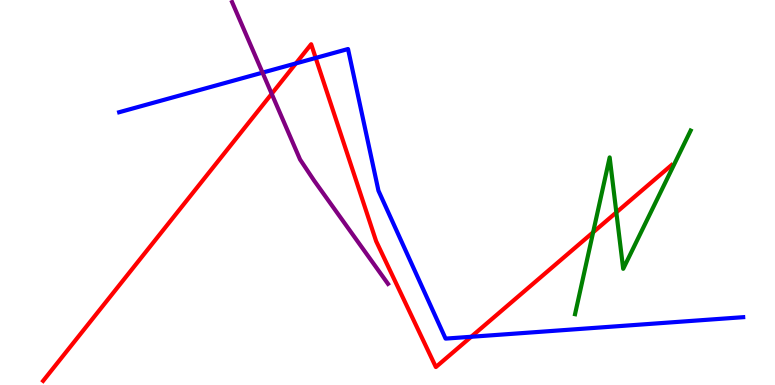[{'lines': ['blue', 'red'], 'intersections': [{'x': 3.82, 'y': 8.35}, {'x': 4.07, 'y': 8.49}, {'x': 6.08, 'y': 1.25}]}, {'lines': ['green', 'red'], 'intersections': [{'x': 7.65, 'y': 3.97}, {'x': 7.95, 'y': 4.48}]}, {'lines': ['purple', 'red'], 'intersections': [{'x': 3.51, 'y': 7.56}]}, {'lines': ['blue', 'green'], 'intersections': []}, {'lines': ['blue', 'purple'], 'intersections': [{'x': 3.39, 'y': 8.11}]}, {'lines': ['green', 'purple'], 'intersections': []}]